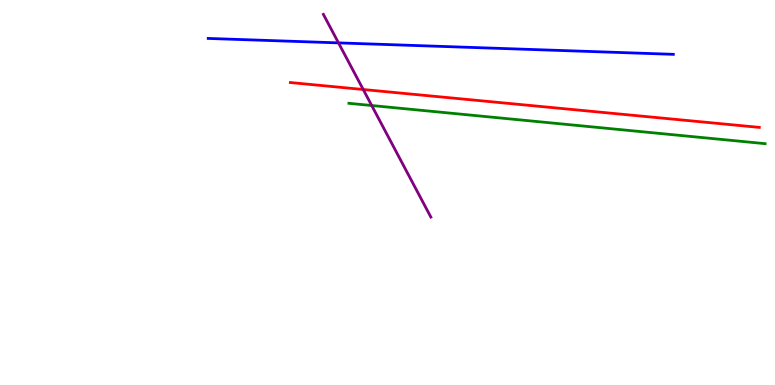[{'lines': ['blue', 'red'], 'intersections': []}, {'lines': ['green', 'red'], 'intersections': []}, {'lines': ['purple', 'red'], 'intersections': [{'x': 4.69, 'y': 7.68}]}, {'lines': ['blue', 'green'], 'intersections': []}, {'lines': ['blue', 'purple'], 'intersections': [{'x': 4.37, 'y': 8.89}]}, {'lines': ['green', 'purple'], 'intersections': [{'x': 4.8, 'y': 7.26}]}]